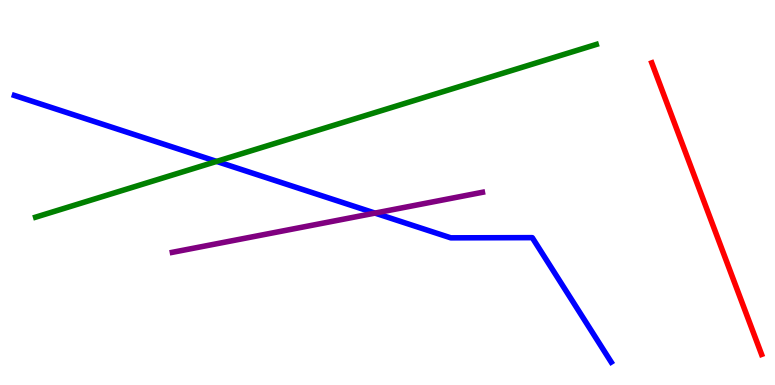[{'lines': ['blue', 'red'], 'intersections': []}, {'lines': ['green', 'red'], 'intersections': []}, {'lines': ['purple', 'red'], 'intersections': []}, {'lines': ['blue', 'green'], 'intersections': [{'x': 2.79, 'y': 5.81}]}, {'lines': ['blue', 'purple'], 'intersections': [{'x': 4.84, 'y': 4.47}]}, {'lines': ['green', 'purple'], 'intersections': []}]